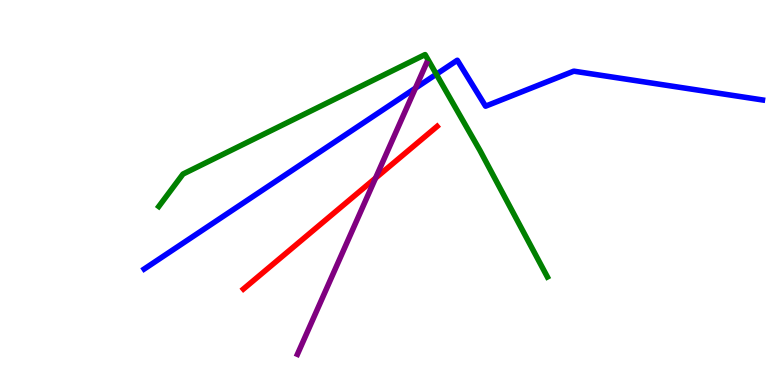[{'lines': ['blue', 'red'], 'intersections': []}, {'lines': ['green', 'red'], 'intersections': []}, {'lines': ['purple', 'red'], 'intersections': [{'x': 4.85, 'y': 5.37}]}, {'lines': ['blue', 'green'], 'intersections': [{'x': 5.63, 'y': 8.07}]}, {'lines': ['blue', 'purple'], 'intersections': [{'x': 5.36, 'y': 7.71}]}, {'lines': ['green', 'purple'], 'intersections': []}]